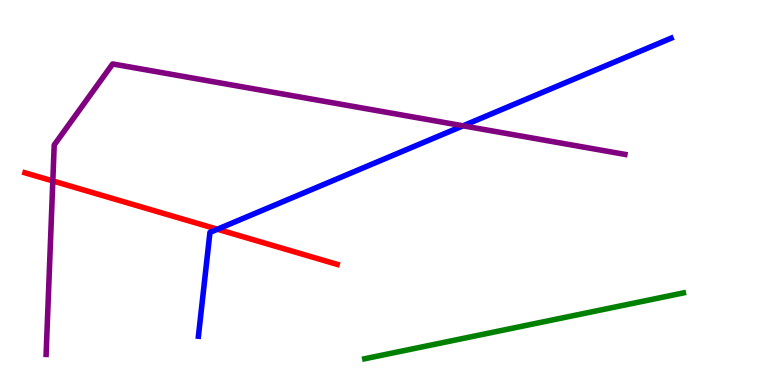[{'lines': ['blue', 'red'], 'intersections': [{'x': 2.81, 'y': 4.05}]}, {'lines': ['green', 'red'], 'intersections': []}, {'lines': ['purple', 'red'], 'intersections': [{'x': 0.682, 'y': 5.3}]}, {'lines': ['blue', 'green'], 'intersections': []}, {'lines': ['blue', 'purple'], 'intersections': [{'x': 5.97, 'y': 6.73}]}, {'lines': ['green', 'purple'], 'intersections': []}]